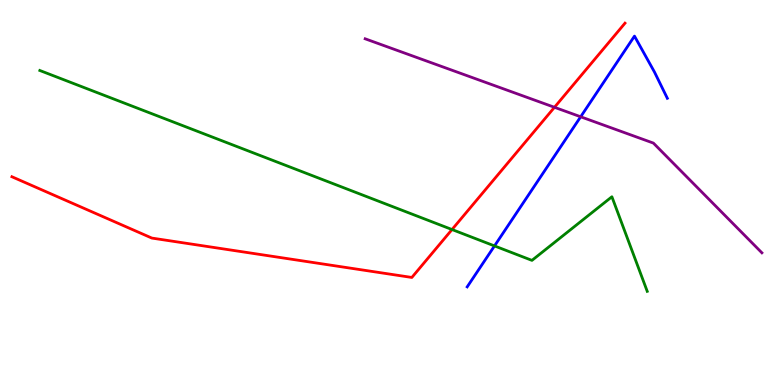[{'lines': ['blue', 'red'], 'intersections': []}, {'lines': ['green', 'red'], 'intersections': [{'x': 5.83, 'y': 4.04}]}, {'lines': ['purple', 'red'], 'intersections': [{'x': 7.15, 'y': 7.21}]}, {'lines': ['blue', 'green'], 'intersections': [{'x': 6.38, 'y': 3.61}]}, {'lines': ['blue', 'purple'], 'intersections': [{'x': 7.49, 'y': 6.97}]}, {'lines': ['green', 'purple'], 'intersections': []}]